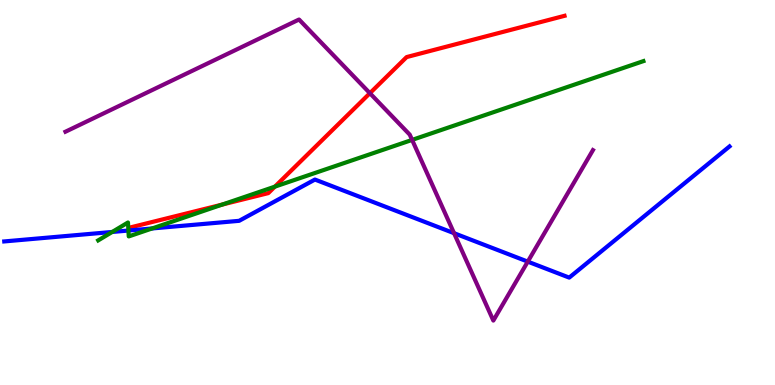[{'lines': ['blue', 'red'], 'intersections': []}, {'lines': ['green', 'red'], 'intersections': [{'x': 2.87, 'y': 4.69}, {'x': 3.55, 'y': 5.15}]}, {'lines': ['purple', 'red'], 'intersections': [{'x': 4.77, 'y': 7.58}]}, {'lines': ['blue', 'green'], 'intersections': [{'x': 1.45, 'y': 3.98}, {'x': 1.66, 'y': 4.01}, {'x': 1.96, 'y': 4.07}]}, {'lines': ['blue', 'purple'], 'intersections': [{'x': 5.86, 'y': 3.94}, {'x': 6.81, 'y': 3.2}]}, {'lines': ['green', 'purple'], 'intersections': [{'x': 5.32, 'y': 6.37}]}]